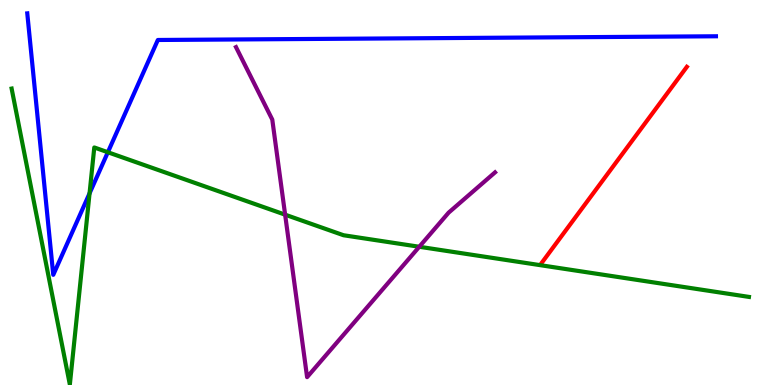[{'lines': ['blue', 'red'], 'intersections': []}, {'lines': ['green', 'red'], 'intersections': []}, {'lines': ['purple', 'red'], 'intersections': []}, {'lines': ['blue', 'green'], 'intersections': [{'x': 1.16, 'y': 4.98}, {'x': 1.39, 'y': 6.05}]}, {'lines': ['blue', 'purple'], 'intersections': []}, {'lines': ['green', 'purple'], 'intersections': [{'x': 3.68, 'y': 4.42}, {'x': 5.41, 'y': 3.59}]}]